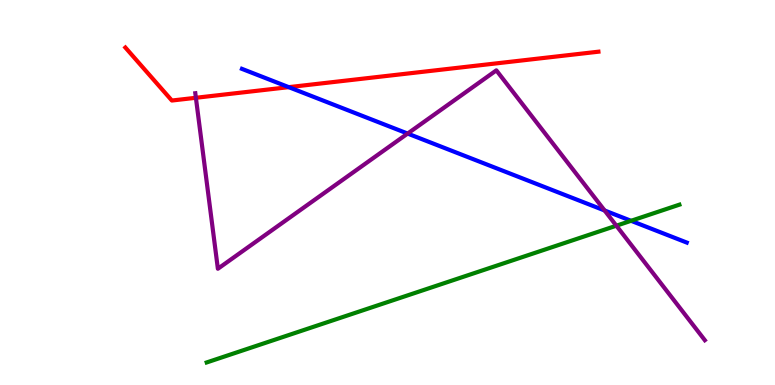[{'lines': ['blue', 'red'], 'intersections': [{'x': 3.73, 'y': 7.74}]}, {'lines': ['green', 'red'], 'intersections': []}, {'lines': ['purple', 'red'], 'intersections': [{'x': 2.53, 'y': 7.46}]}, {'lines': ['blue', 'green'], 'intersections': [{'x': 8.14, 'y': 4.26}]}, {'lines': ['blue', 'purple'], 'intersections': [{'x': 5.26, 'y': 6.53}, {'x': 7.8, 'y': 4.53}]}, {'lines': ['green', 'purple'], 'intersections': [{'x': 7.95, 'y': 4.14}]}]